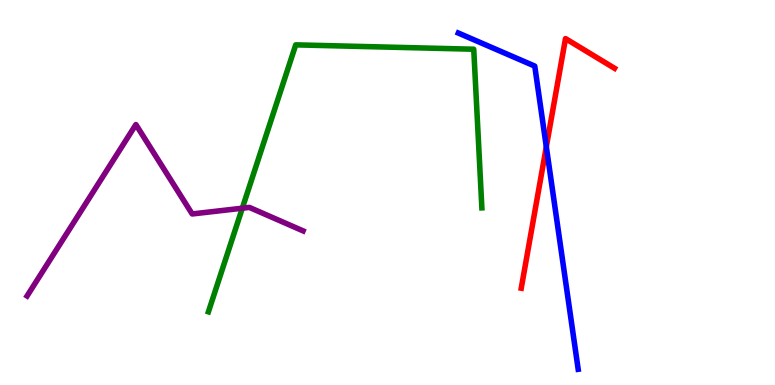[{'lines': ['blue', 'red'], 'intersections': [{'x': 7.05, 'y': 6.19}]}, {'lines': ['green', 'red'], 'intersections': []}, {'lines': ['purple', 'red'], 'intersections': []}, {'lines': ['blue', 'green'], 'intersections': []}, {'lines': ['blue', 'purple'], 'intersections': []}, {'lines': ['green', 'purple'], 'intersections': [{'x': 3.13, 'y': 4.59}]}]